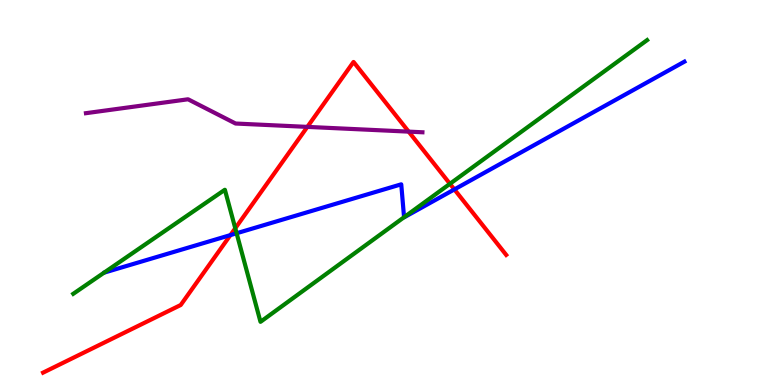[{'lines': ['blue', 'red'], 'intersections': [{'x': 2.97, 'y': 3.89}, {'x': 5.86, 'y': 5.08}]}, {'lines': ['green', 'red'], 'intersections': [{'x': 3.04, 'y': 4.07}, {'x': 5.81, 'y': 5.23}]}, {'lines': ['purple', 'red'], 'intersections': [{'x': 3.97, 'y': 6.7}, {'x': 5.27, 'y': 6.58}]}, {'lines': ['blue', 'green'], 'intersections': [{'x': 3.05, 'y': 3.94}, {'x': 5.21, 'y': 4.36}]}, {'lines': ['blue', 'purple'], 'intersections': []}, {'lines': ['green', 'purple'], 'intersections': []}]